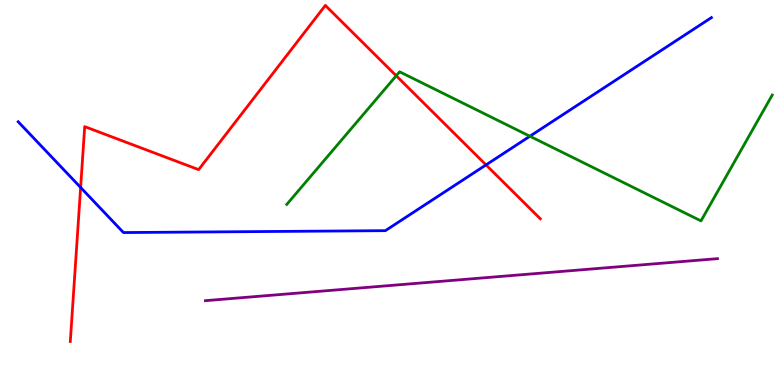[{'lines': ['blue', 'red'], 'intersections': [{'x': 1.04, 'y': 5.13}, {'x': 6.27, 'y': 5.72}]}, {'lines': ['green', 'red'], 'intersections': [{'x': 5.11, 'y': 8.03}]}, {'lines': ['purple', 'red'], 'intersections': []}, {'lines': ['blue', 'green'], 'intersections': [{'x': 6.84, 'y': 6.46}]}, {'lines': ['blue', 'purple'], 'intersections': []}, {'lines': ['green', 'purple'], 'intersections': []}]